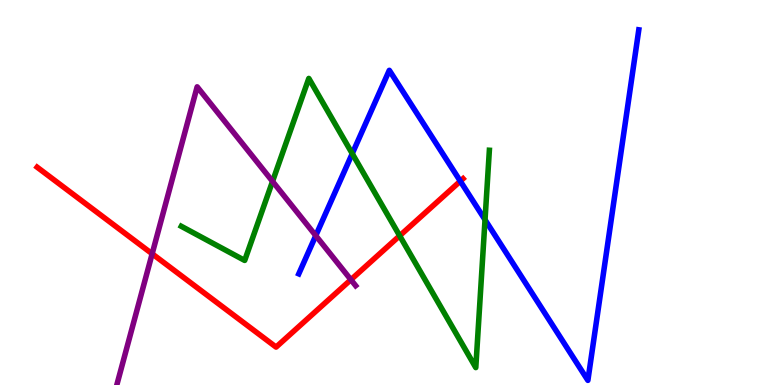[{'lines': ['blue', 'red'], 'intersections': [{'x': 5.94, 'y': 5.29}]}, {'lines': ['green', 'red'], 'intersections': [{'x': 5.16, 'y': 3.88}]}, {'lines': ['purple', 'red'], 'intersections': [{'x': 1.96, 'y': 3.41}, {'x': 4.53, 'y': 2.73}]}, {'lines': ['blue', 'green'], 'intersections': [{'x': 4.55, 'y': 6.01}, {'x': 6.26, 'y': 4.29}]}, {'lines': ['blue', 'purple'], 'intersections': [{'x': 4.07, 'y': 3.88}]}, {'lines': ['green', 'purple'], 'intersections': [{'x': 3.52, 'y': 5.29}]}]